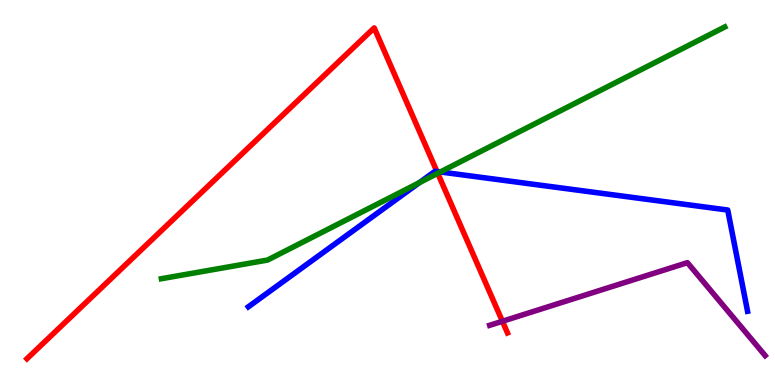[{'lines': ['blue', 'red'], 'intersections': [{'x': 5.64, 'y': 5.55}]}, {'lines': ['green', 'red'], 'intersections': [{'x': 5.65, 'y': 5.5}]}, {'lines': ['purple', 'red'], 'intersections': [{'x': 6.48, 'y': 1.66}]}, {'lines': ['blue', 'green'], 'intersections': [{'x': 5.41, 'y': 5.25}, {'x': 5.68, 'y': 5.53}]}, {'lines': ['blue', 'purple'], 'intersections': []}, {'lines': ['green', 'purple'], 'intersections': []}]